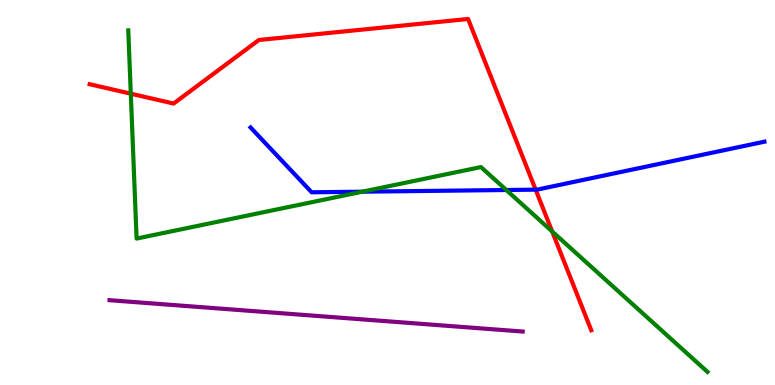[{'lines': ['blue', 'red'], 'intersections': [{'x': 6.91, 'y': 5.07}]}, {'lines': ['green', 'red'], 'intersections': [{'x': 1.69, 'y': 7.57}, {'x': 7.12, 'y': 3.99}]}, {'lines': ['purple', 'red'], 'intersections': []}, {'lines': ['blue', 'green'], 'intersections': [{'x': 4.68, 'y': 5.02}, {'x': 6.53, 'y': 5.06}]}, {'lines': ['blue', 'purple'], 'intersections': []}, {'lines': ['green', 'purple'], 'intersections': []}]